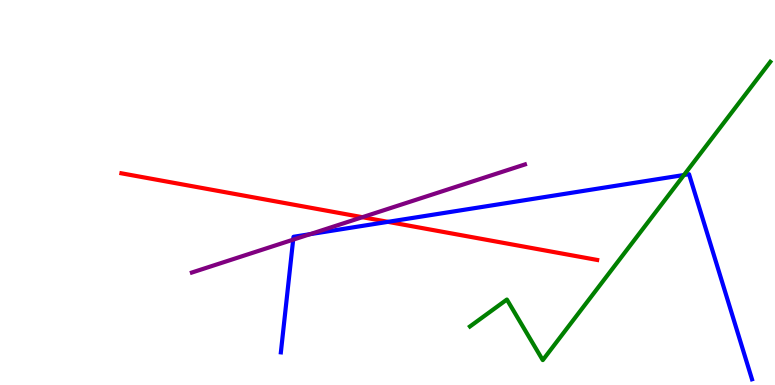[{'lines': ['blue', 'red'], 'intersections': [{'x': 5.01, 'y': 4.24}]}, {'lines': ['green', 'red'], 'intersections': []}, {'lines': ['purple', 'red'], 'intersections': [{'x': 4.68, 'y': 4.36}]}, {'lines': ['blue', 'green'], 'intersections': [{'x': 8.83, 'y': 5.45}]}, {'lines': ['blue', 'purple'], 'intersections': [{'x': 3.78, 'y': 3.78}, {'x': 4.0, 'y': 3.92}]}, {'lines': ['green', 'purple'], 'intersections': []}]